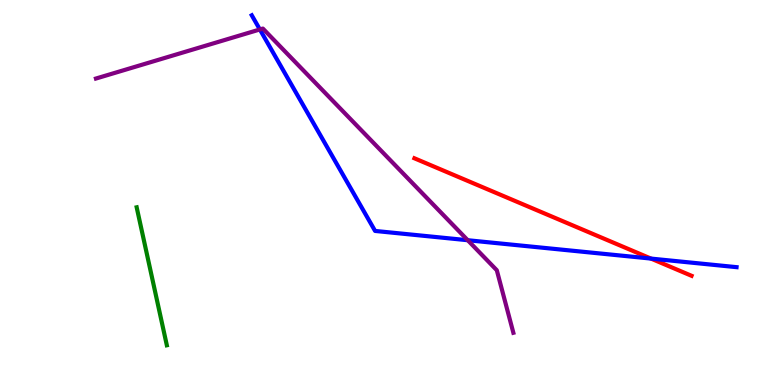[{'lines': ['blue', 'red'], 'intersections': [{'x': 8.4, 'y': 3.28}]}, {'lines': ['green', 'red'], 'intersections': []}, {'lines': ['purple', 'red'], 'intersections': []}, {'lines': ['blue', 'green'], 'intersections': []}, {'lines': ['blue', 'purple'], 'intersections': [{'x': 3.35, 'y': 9.23}, {'x': 6.04, 'y': 3.76}]}, {'lines': ['green', 'purple'], 'intersections': []}]